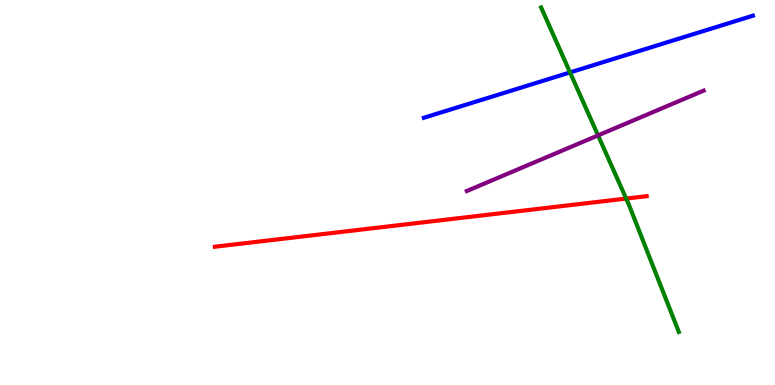[{'lines': ['blue', 'red'], 'intersections': []}, {'lines': ['green', 'red'], 'intersections': [{'x': 8.08, 'y': 4.84}]}, {'lines': ['purple', 'red'], 'intersections': []}, {'lines': ['blue', 'green'], 'intersections': [{'x': 7.36, 'y': 8.12}]}, {'lines': ['blue', 'purple'], 'intersections': []}, {'lines': ['green', 'purple'], 'intersections': [{'x': 7.72, 'y': 6.48}]}]